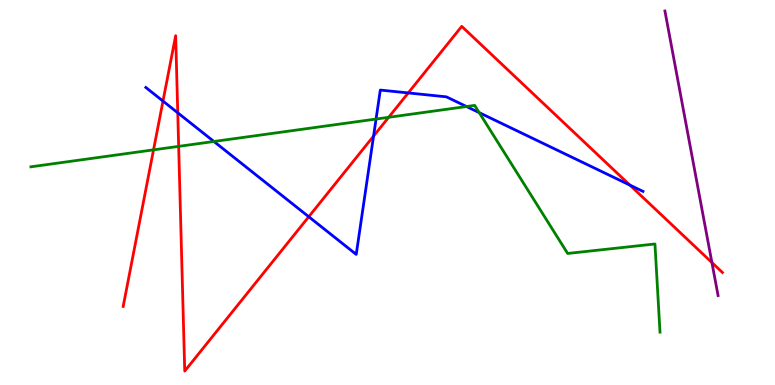[{'lines': ['blue', 'red'], 'intersections': [{'x': 2.1, 'y': 7.37}, {'x': 2.29, 'y': 7.07}, {'x': 3.98, 'y': 4.37}, {'x': 4.82, 'y': 6.47}, {'x': 5.27, 'y': 7.59}, {'x': 8.13, 'y': 5.19}]}, {'lines': ['green', 'red'], 'intersections': [{'x': 1.98, 'y': 6.11}, {'x': 2.31, 'y': 6.2}, {'x': 5.01, 'y': 6.95}]}, {'lines': ['purple', 'red'], 'intersections': [{'x': 9.19, 'y': 3.18}]}, {'lines': ['blue', 'green'], 'intersections': [{'x': 2.76, 'y': 6.33}, {'x': 4.85, 'y': 6.91}, {'x': 6.02, 'y': 7.23}, {'x': 6.18, 'y': 7.07}]}, {'lines': ['blue', 'purple'], 'intersections': []}, {'lines': ['green', 'purple'], 'intersections': []}]